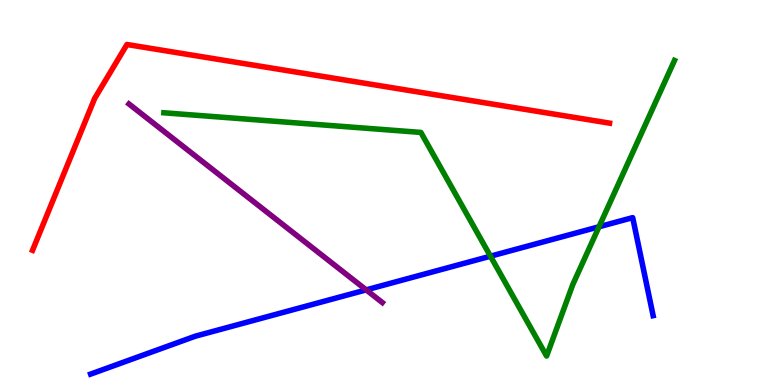[{'lines': ['blue', 'red'], 'intersections': []}, {'lines': ['green', 'red'], 'intersections': []}, {'lines': ['purple', 'red'], 'intersections': []}, {'lines': ['blue', 'green'], 'intersections': [{'x': 6.33, 'y': 3.35}, {'x': 7.73, 'y': 4.11}]}, {'lines': ['blue', 'purple'], 'intersections': [{'x': 4.72, 'y': 2.47}]}, {'lines': ['green', 'purple'], 'intersections': []}]